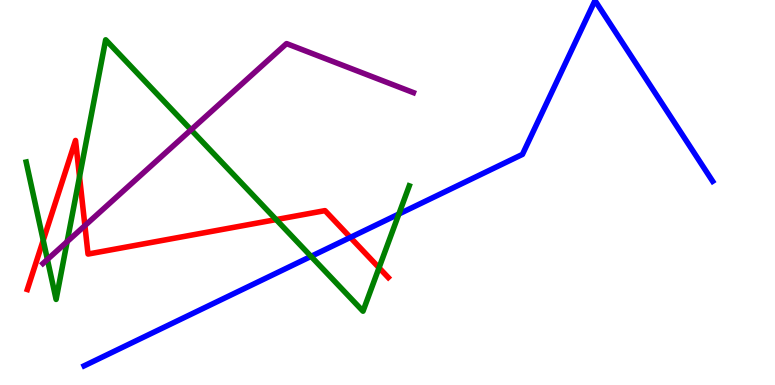[{'lines': ['blue', 'red'], 'intersections': [{'x': 4.52, 'y': 3.83}]}, {'lines': ['green', 'red'], 'intersections': [{'x': 0.558, 'y': 3.76}, {'x': 1.03, 'y': 5.41}, {'x': 3.56, 'y': 4.3}, {'x': 4.89, 'y': 3.05}]}, {'lines': ['purple', 'red'], 'intersections': [{'x': 1.1, 'y': 4.14}]}, {'lines': ['blue', 'green'], 'intersections': [{'x': 4.01, 'y': 3.34}, {'x': 5.15, 'y': 4.44}]}, {'lines': ['blue', 'purple'], 'intersections': []}, {'lines': ['green', 'purple'], 'intersections': [{'x': 0.612, 'y': 3.26}, {'x': 0.866, 'y': 3.72}, {'x': 2.46, 'y': 6.63}]}]